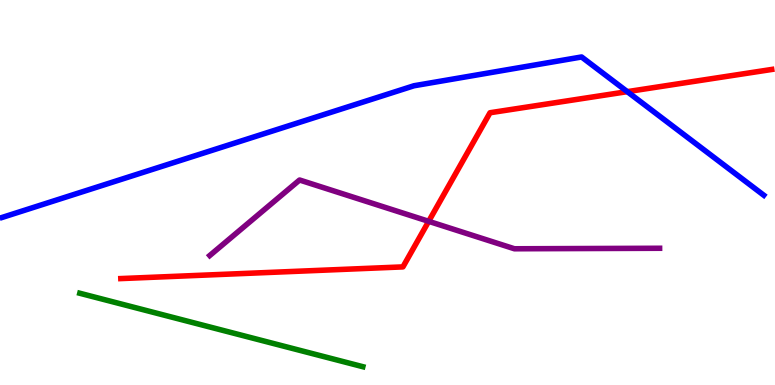[{'lines': ['blue', 'red'], 'intersections': [{'x': 8.09, 'y': 7.62}]}, {'lines': ['green', 'red'], 'intersections': []}, {'lines': ['purple', 'red'], 'intersections': [{'x': 5.53, 'y': 4.25}]}, {'lines': ['blue', 'green'], 'intersections': []}, {'lines': ['blue', 'purple'], 'intersections': []}, {'lines': ['green', 'purple'], 'intersections': []}]